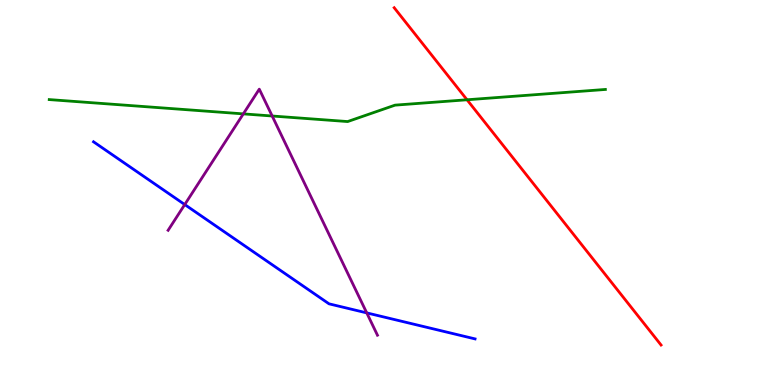[{'lines': ['blue', 'red'], 'intersections': []}, {'lines': ['green', 'red'], 'intersections': [{'x': 6.03, 'y': 7.41}]}, {'lines': ['purple', 'red'], 'intersections': []}, {'lines': ['blue', 'green'], 'intersections': []}, {'lines': ['blue', 'purple'], 'intersections': [{'x': 2.38, 'y': 4.69}, {'x': 4.73, 'y': 1.87}]}, {'lines': ['green', 'purple'], 'intersections': [{'x': 3.14, 'y': 7.04}, {'x': 3.51, 'y': 6.99}]}]